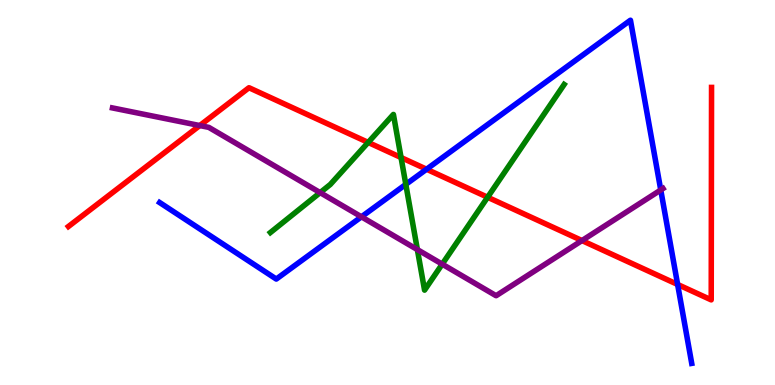[{'lines': ['blue', 'red'], 'intersections': [{'x': 5.5, 'y': 5.6}, {'x': 8.74, 'y': 2.61}]}, {'lines': ['green', 'red'], 'intersections': [{'x': 4.75, 'y': 6.3}, {'x': 5.17, 'y': 5.91}, {'x': 6.29, 'y': 4.88}]}, {'lines': ['purple', 'red'], 'intersections': [{'x': 2.58, 'y': 6.74}, {'x': 7.51, 'y': 3.75}]}, {'lines': ['blue', 'green'], 'intersections': [{'x': 5.24, 'y': 5.21}]}, {'lines': ['blue', 'purple'], 'intersections': [{'x': 4.66, 'y': 4.37}, {'x': 8.53, 'y': 5.07}]}, {'lines': ['green', 'purple'], 'intersections': [{'x': 4.13, 'y': 5.0}, {'x': 5.39, 'y': 3.52}, {'x': 5.71, 'y': 3.14}]}]